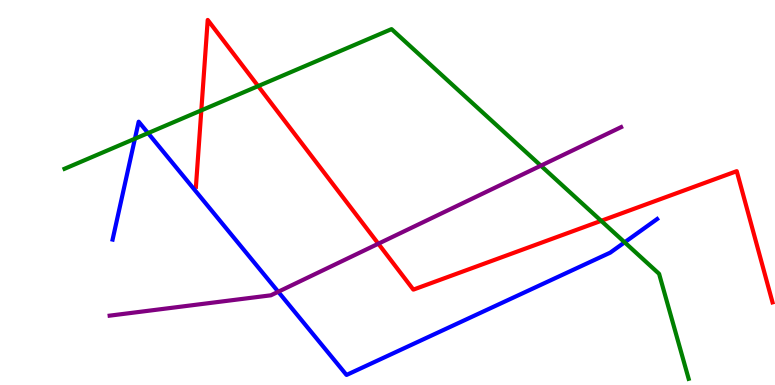[{'lines': ['blue', 'red'], 'intersections': []}, {'lines': ['green', 'red'], 'intersections': [{'x': 2.6, 'y': 7.13}, {'x': 3.33, 'y': 7.76}, {'x': 7.76, 'y': 4.26}]}, {'lines': ['purple', 'red'], 'intersections': [{'x': 4.88, 'y': 3.67}]}, {'lines': ['blue', 'green'], 'intersections': [{'x': 1.74, 'y': 6.4}, {'x': 1.91, 'y': 6.54}, {'x': 8.06, 'y': 3.71}]}, {'lines': ['blue', 'purple'], 'intersections': [{'x': 3.59, 'y': 2.42}]}, {'lines': ['green', 'purple'], 'intersections': [{'x': 6.98, 'y': 5.7}]}]